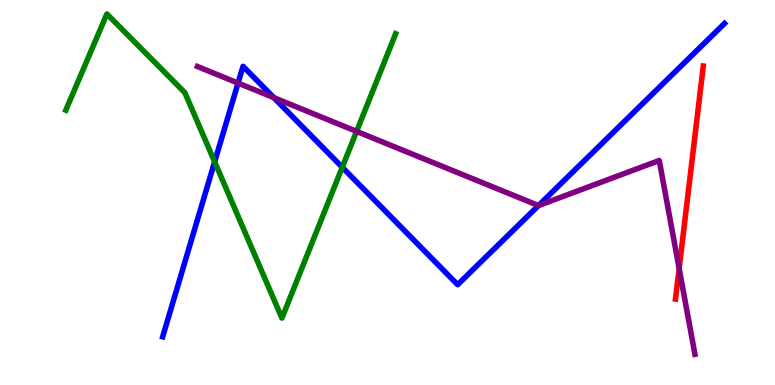[{'lines': ['blue', 'red'], 'intersections': []}, {'lines': ['green', 'red'], 'intersections': []}, {'lines': ['purple', 'red'], 'intersections': [{'x': 8.76, 'y': 3.03}]}, {'lines': ['blue', 'green'], 'intersections': [{'x': 2.77, 'y': 5.8}, {'x': 4.42, 'y': 5.66}]}, {'lines': ['blue', 'purple'], 'intersections': [{'x': 3.07, 'y': 7.84}, {'x': 3.53, 'y': 7.46}, {'x': 6.95, 'y': 4.66}]}, {'lines': ['green', 'purple'], 'intersections': [{'x': 4.6, 'y': 6.59}]}]